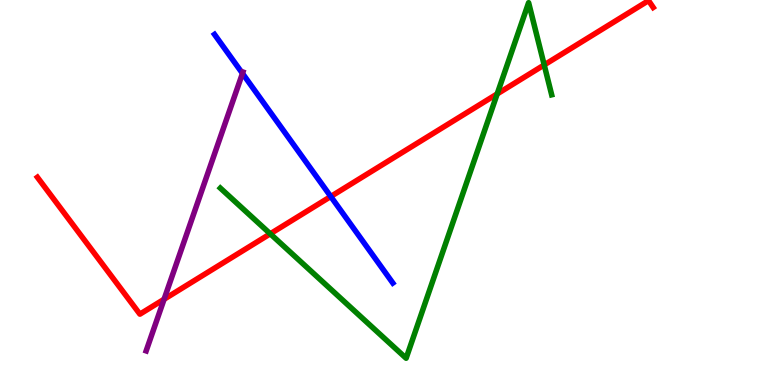[{'lines': ['blue', 'red'], 'intersections': [{'x': 4.27, 'y': 4.9}]}, {'lines': ['green', 'red'], 'intersections': [{'x': 3.49, 'y': 3.93}, {'x': 6.42, 'y': 7.56}, {'x': 7.02, 'y': 8.31}]}, {'lines': ['purple', 'red'], 'intersections': [{'x': 2.12, 'y': 2.23}]}, {'lines': ['blue', 'green'], 'intersections': []}, {'lines': ['blue', 'purple'], 'intersections': [{'x': 3.13, 'y': 8.09}]}, {'lines': ['green', 'purple'], 'intersections': []}]